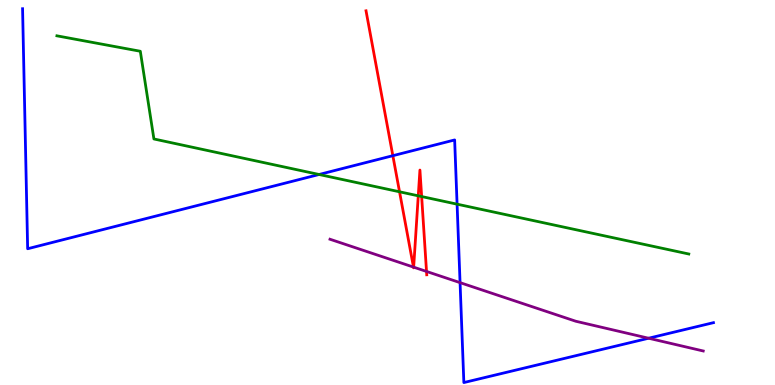[{'lines': ['blue', 'red'], 'intersections': [{'x': 5.07, 'y': 5.96}]}, {'lines': ['green', 'red'], 'intersections': [{'x': 5.16, 'y': 5.02}, {'x': 5.4, 'y': 4.91}, {'x': 5.44, 'y': 4.89}]}, {'lines': ['purple', 'red'], 'intersections': [{'x': 5.34, 'y': 3.06}, {'x': 5.34, 'y': 3.06}, {'x': 5.5, 'y': 2.95}]}, {'lines': ['blue', 'green'], 'intersections': [{'x': 4.12, 'y': 5.47}, {'x': 5.9, 'y': 4.7}]}, {'lines': ['blue', 'purple'], 'intersections': [{'x': 5.94, 'y': 2.66}, {'x': 8.37, 'y': 1.21}]}, {'lines': ['green', 'purple'], 'intersections': []}]